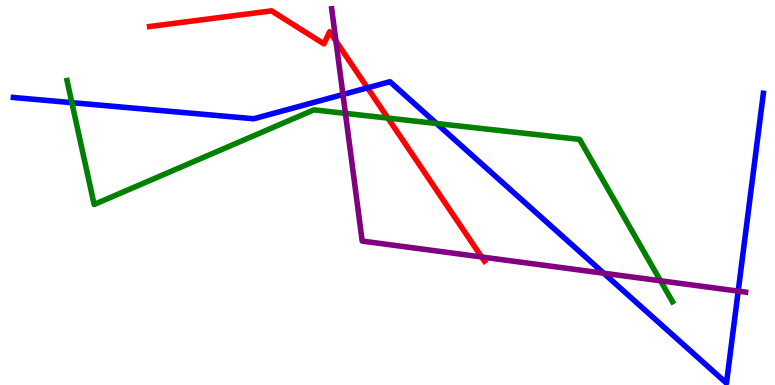[{'lines': ['blue', 'red'], 'intersections': [{'x': 4.74, 'y': 7.72}]}, {'lines': ['green', 'red'], 'intersections': [{'x': 5.01, 'y': 6.93}]}, {'lines': ['purple', 'red'], 'intersections': [{'x': 4.33, 'y': 8.93}, {'x': 6.21, 'y': 3.33}]}, {'lines': ['blue', 'green'], 'intersections': [{'x': 0.927, 'y': 7.33}, {'x': 5.63, 'y': 6.79}]}, {'lines': ['blue', 'purple'], 'intersections': [{'x': 4.43, 'y': 7.55}, {'x': 7.79, 'y': 2.9}, {'x': 9.53, 'y': 2.44}]}, {'lines': ['green', 'purple'], 'intersections': [{'x': 4.46, 'y': 7.06}, {'x': 8.52, 'y': 2.71}]}]